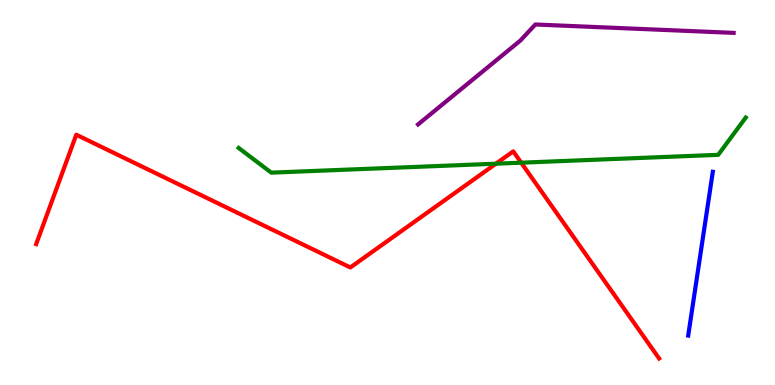[{'lines': ['blue', 'red'], 'intersections': []}, {'lines': ['green', 'red'], 'intersections': [{'x': 6.4, 'y': 5.75}, {'x': 6.73, 'y': 5.77}]}, {'lines': ['purple', 'red'], 'intersections': []}, {'lines': ['blue', 'green'], 'intersections': []}, {'lines': ['blue', 'purple'], 'intersections': []}, {'lines': ['green', 'purple'], 'intersections': []}]